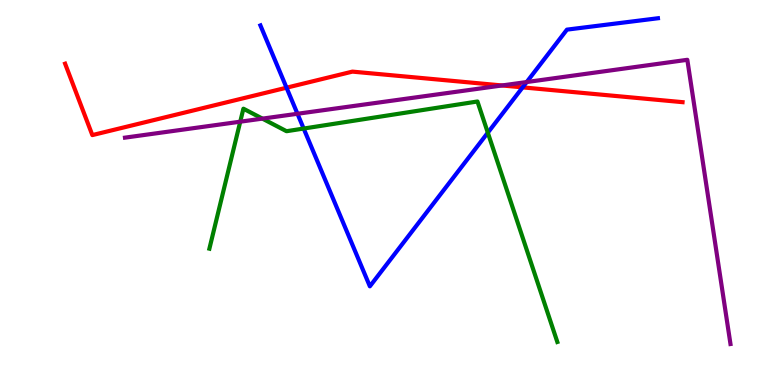[{'lines': ['blue', 'red'], 'intersections': [{'x': 3.7, 'y': 7.72}, {'x': 6.74, 'y': 7.73}]}, {'lines': ['green', 'red'], 'intersections': []}, {'lines': ['purple', 'red'], 'intersections': [{'x': 6.48, 'y': 7.78}]}, {'lines': ['blue', 'green'], 'intersections': [{'x': 3.92, 'y': 6.66}, {'x': 6.29, 'y': 6.55}]}, {'lines': ['blue', 'purple'], 'intersections': [{'x': 3.84, 'y': 7.04}, {'x': 6.8, 'y': 7.87}]}, {'lines': ['green', 'purple'], 'intersections': [{'x': 3.1, 'y': 6.84}, {'x': 3.39, 'y': 6.92}]}]